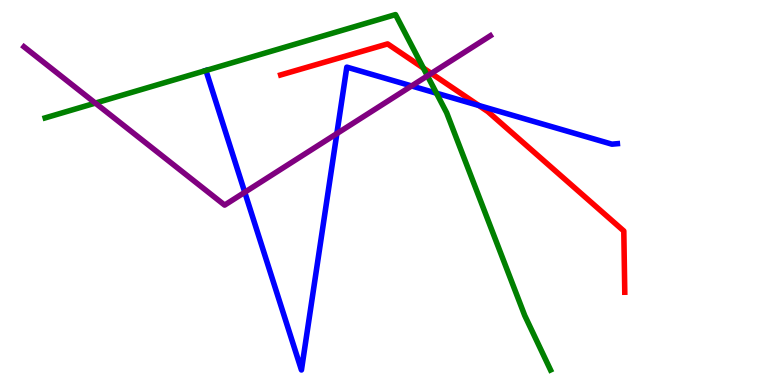[{'lines': ['blue', 'red'], 'intersections': [{'x': 6.18, 'y': 7.26}]}, {'lines': ['green', 'red'], 'intersections': [{'x': 5.46, 'y': 8.23}]}, {'lines': ['purple', 'red'], 'intersections': [{'x': 5.57, 'y': 8.09}]}, {'lines': ['blue', 'green'], 'intersections': [{'x': 2.66, 'y': 8.17}, {'x': 5.63, 'y': 7.58}]}, {'lines': ['blue', 'purple'], 'intersections': [{'x': 3.16, 'y': 5.01}, {'x': 4.35, 'y': 6.53}, {'x': 5.31, 'y': 7.77}]}, {'lines': ['green', 'purple'], 'intersections': [{'x': 1.23, 'y': 7.32}, {'x': 5.52, 'y': 8.03}]}]